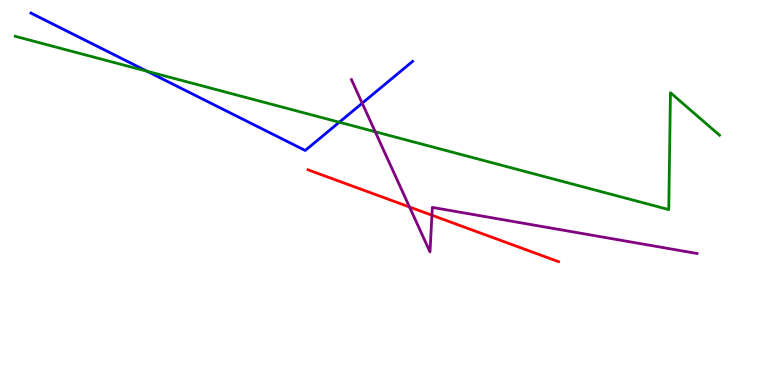[{'lines': ['blue', 'red'], 'intersections': []}, {'lines': ['green', 'red'], 'intersections': []}, {'lines': ['purple', 'red'], 'intersections': [{'x': 5.28, 'y': 4.62}, {'x': 5.57, 'y': 4.41}]}, {'lines': ['blue', 'green'], 'intersections': [{'x': 1.9, 'y': 8.15}, {'x': 4.38, 'y': 6.83}]}, {'lines': ['blue', 'purple'], 'intersections': [{'x': 4.67, 'y': 7.32}]}, {'lines': ['green', 'purple'], 'intersections': [{'x': 4.84, 'y': 6.58}]}]